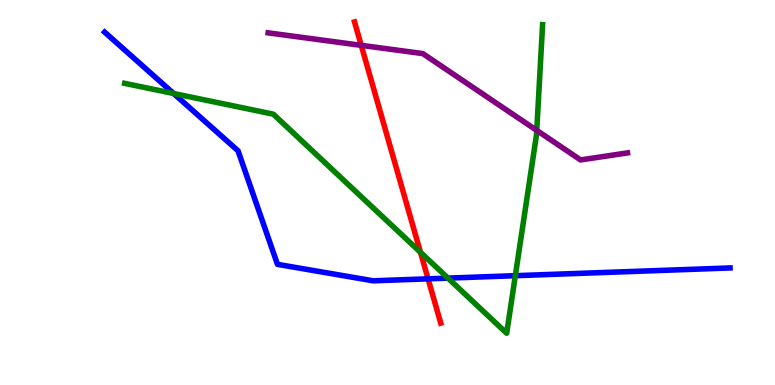[{'lines': ['blue', 'red'], 'intersections': [{'x': 5.52, 'y': 2.76}]}, {'lines': ['green', 'red'], 'intersections': [{'x': 5.43, 'y': 3.45}]}, {'lines': ['purple', 'red'], 'intersections': [{'x': 4.66, 'y': 8.82}]}, {'lines': ['blue', 'green'], 'intersections': [{'x': 2.24, 'y': 7.57}, {'x': 5.78, 'y': 2.78}, {'x': 6.65, 'y': 2.84}]}, {'lines': ['blue', 'purple'], 'intersections': []}, {'lines': ['green', 'purple'], 'intersections': [{'x': 6.93, 'y': 6.61}]}]